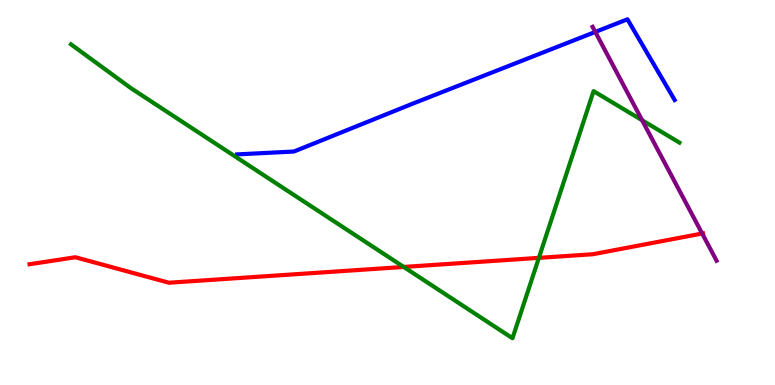[{'lines': ['blue', 'red'], 'intersections': []}, {'lines': ['green', 'red'], 'intersections': [{'x': 5.21, 'y': 3.07}, {'x': 6.95, 'y': 3.3}]}, {'lines': ['purple', 'red'], 'intersections': [{'x': 9.06, 'y': 3.93}]}, {'lines': ['blue', 'green'], 'intersections': []}, {'lines': ['blue', 'purple'], 'intersections': [{'x': 7.68, 'y': 9.17}]}, {'lines': ['green', 'purple'], 'intersections': [{'x': 8.29, 'y': 6.88}]}]